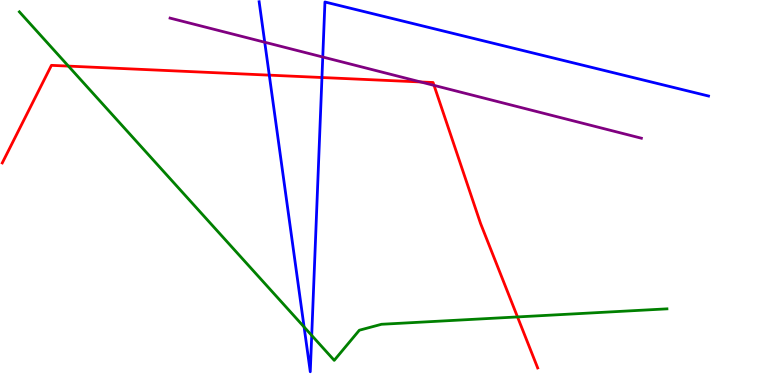[{'lines': ['blue', 'red'], 'intersections': [{'x': 3.47, 'y': 8.05}, {'x': 4.15, 'y': 7.99}]}, {'lines': ['green', 'red'], 'intersections': [{'x': 0.883, 'y': 8.28}, {'x': 6.68, 'y': 1.77}]}, {'lines': ['purple', 'red'], 'intersections': [{'x': 5.43, 'y': 7.87}, {'x': 5.6, 'y': 7.78}]}, {'lines': ['blue', 'green'], 'intersections': [{'x': 3.92, 'y': 1.51}, {'x': 4.02, 'y': 1.29}]}, {'lines': ['blue', 'purple'], 'intersections': [{'x': 3.42, 'y': 8.9}, {'x': 4.16, 'y': 8.52}]}, {'lines': ['green', 'purple'], 'intersections': []}]